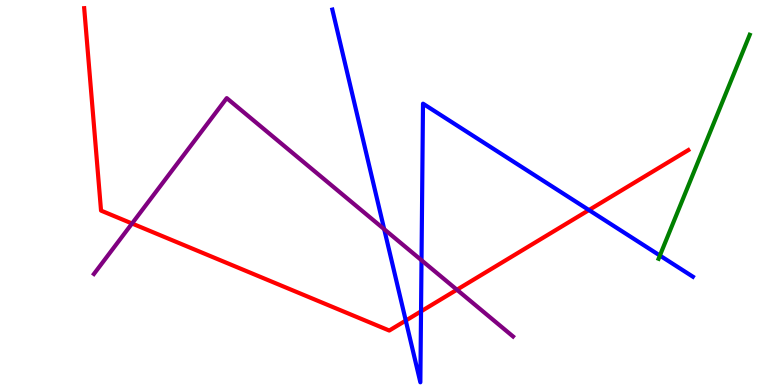[{'lines': ['blue', 'red'], 'intersections': [{'x': 5.24, 'y': 1.67}, {'x': 5.43, 'y': 1.91}, {'x': 7.6, 'y': 4.54}]}, {'lines': ['green', 'red'], 'intersections': []}, {'lines': ['purple', 'red'], 'intersections': [{'x': 1.7, 'y': 4.19}, {'x': 5.9, 'y': 2.47}]}, {'lines': ['blue', 'green'], 'intersections': [{'x': 8.51, 'y': 3.36}]}, {'lines': ['blue', 'purple'], 'intersections': [{'x': 4.96, 'y': 4.05}, {'x': 5.44, 'y': 3.24}]}, {'lines': ['green', 'purple'], 'intersections': []}]